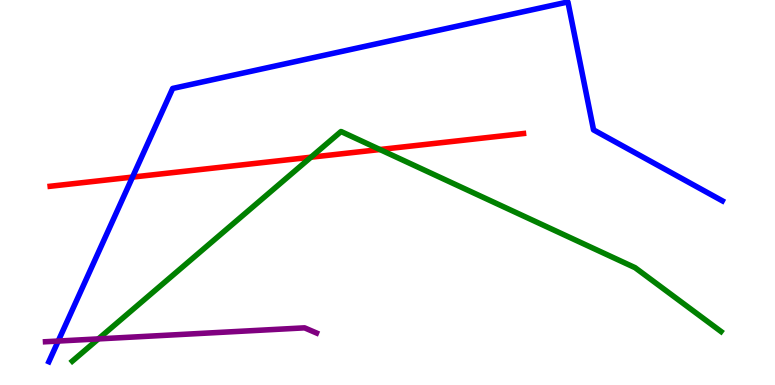[{'lines': ['blue', 'red'], 'intersections': [{'x': 1.71, 'y': 5.4}]}, {'lines': ['green', 'red'], 'intersections': [{'x': 4.01, 'y': 5.92}, {'x': 4.9, 'y': 6.12}]}, {'lines': ['purple', 'red'], 'intersections': []}, {'lines': ['blue', 'green'], 'intersections': []}, {'lines': ['blue', 'purple'], 'intersections': [{'x': 0.751, 'y': 1.14}]}, {'lines': ['green', 'purple'], 'intersections': [{'x': 1.27, 'y': 1.2}]}]